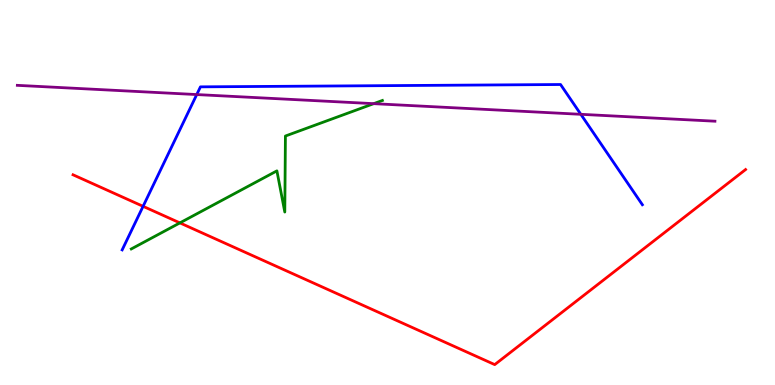[{'lines': ['blue', 'red'], 'intersections': [{'x': 1.85, 'y': 4.64}]}, {'lines': ['green', 'red'], 'intersections': [{'x': 2.32, 'y': 4.21}]}, {'lines': ['purple', 'red'], 'intersections': []}, {'lines': ['blue', 'green'], 'intersections': []}, {'lines': ['blue', 'purple'], 'intersections': [{'x': 2.54, 'y': 7.54}, {'x': 7.49, 'y': 7.03}]}, {'lines': ['green', 'purple'], 'intersections': [{'x': 4.82, 'y': 7.31}]}]